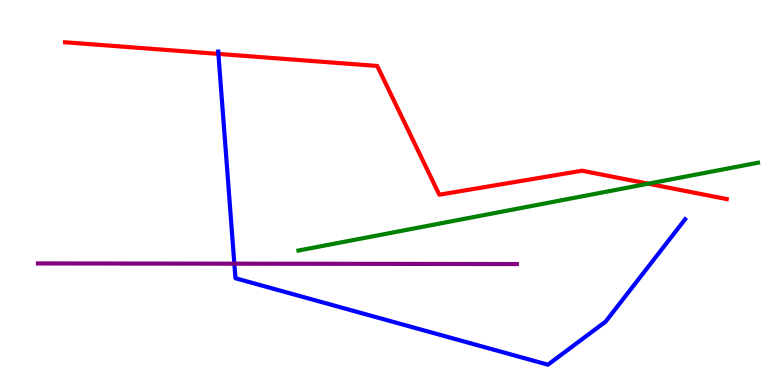[{'lines': ['blue', 'red'], 'intersections': [{'x': 2.82, 'y': 8.6}]}, {'lines': ['green', 'red'], 'intersections': [{'x': 8.36, 'y': 5.23}]}, {'lines': ['purple', 'red'], 'intersections': []}, {'lines': ['blue', 'green'], 'intersections': []}, {'lines': ['blue', 'purple'], 'intersections': [{'x': 3.02, 'y': 3.15}]}, {'lines': ['green', 'purple'], 'intersections': []}]